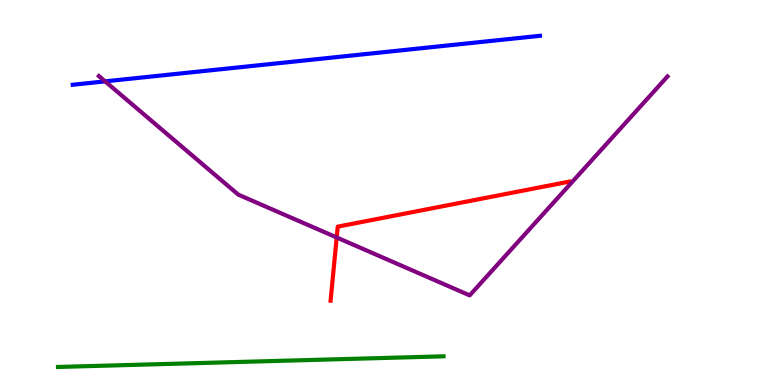[{'lines': ['blue', 'red'], 'intersections': []}, {'lines': ['green', 'red'], 'intersections': []}, {'lines': ['purple', 'red'], 'intersections': [{'x': 4.34, 'y': 3.83}]}, {'lines': ['blue', 'green'], 'intersections': []}, {'lines': ['blue', 'purple'], 'intersections': [{'x': 1.36, 'y': 7.89}]}, {'lines': ['green', 'purple'], 'intersections': []}]